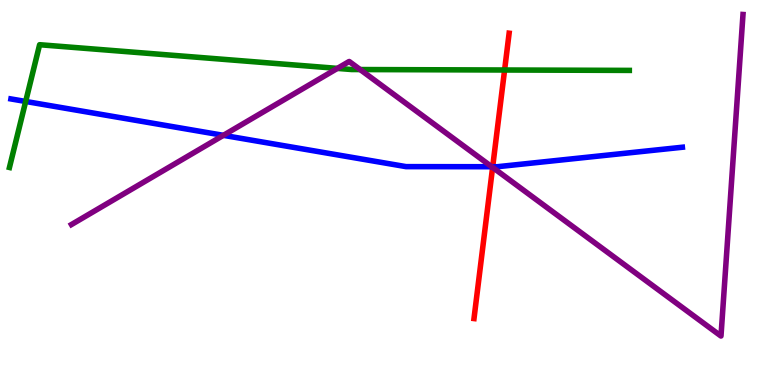[{'lines': ['blue', 'red'], 'intersections': [{'x': 6.36, 'y': 5.67}]}, {'lines': ['green', 'red'], 'intersections': [{'x': 6.51, 'y': 8.18}]}, {'lines': ['purple', 'red'], 'intersections': [{'x': 6.36, 'y': 5.65}]}, {'lines': ['blue', 'green'], 'intersections': [{'x': 0.331, 'y': 7.36}]}, {'lines': ['blue', 'purple'], 'intersections': [{'x': 2.88, 'y': 6.48}, {'x': 6.34, 'y': 5.67}]}, {'lines': ['green', 'purple'], 'intersections': [{'x': 4.35, 'y': 8.22}, {'x': 4.65, 'y': 8.19}]}]